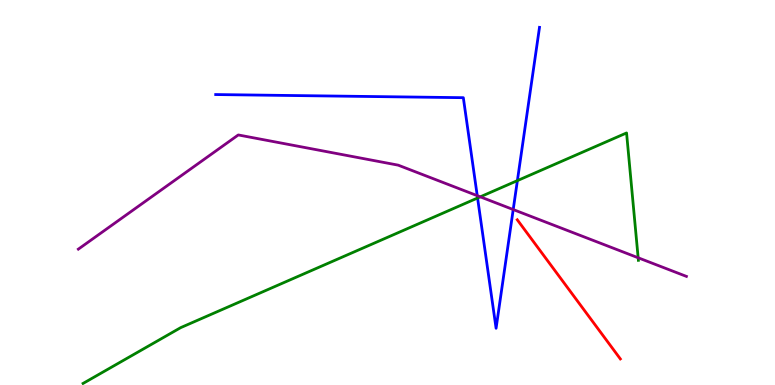[{'lines': ['blue', 'red'], 'intersections': []}, {'lines': ['green', 'red'], 'intersections': []}, {'lines': ['purple', 'red'], 'intersections': []}, {'lines': ['blue', 'green'], 'intersections': [{'x': 6.16, 'y': 4.86}, {'x': 6.68, 'y': 5.31}]}, {'lines': ['blue', 'purple'], 'intersections': [{'x': 6.16, 'y': 4.92}, {'x': 6.62, 'y': 4.56}]}, {'lines': ['green', 'purple'], 'intersections': [{'x': 6.2, 'y': 4.89}, {'x': 8.23, 'y': 3.3}]}]